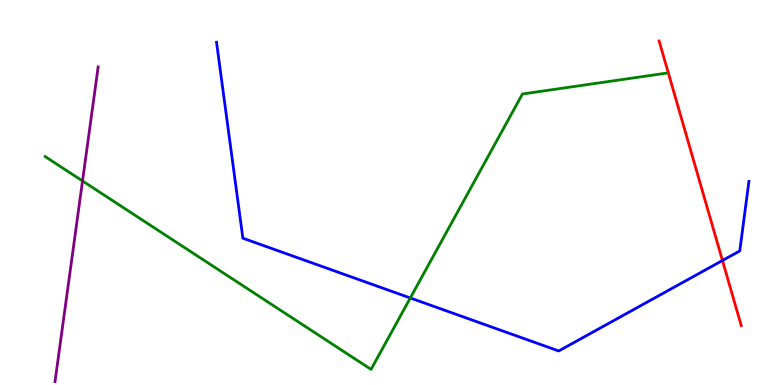[{'lines': ['blue', 'red'], 'intersections': [{'x': 9.32, 'y': 3.23}]}, {'lines': ['green', 'red'], 'intersections': []}, {'lines': ['purple', 'red'], 'intersections': []}, {'lines': ['blue', 'green'], 'intersections': [{'x': 5.29, 'y': 2.26}]}, {'lines': ['blue', 'purple'], 'intersections': []}, {'lines': ['green', 'purple'], 'intersections': [{'x': 1.06, 'y': 5.3}]}]